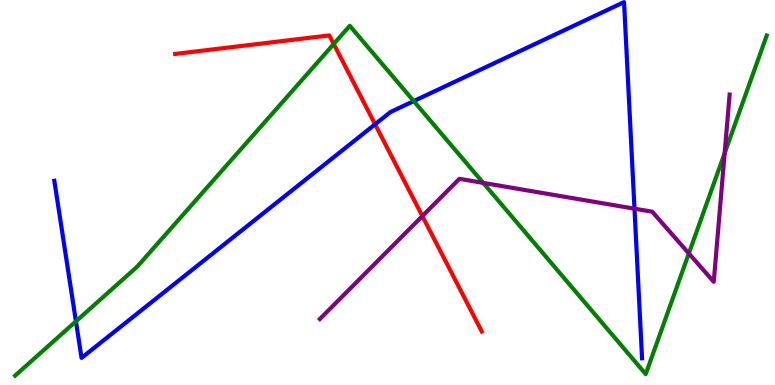[{'lines': ['blue', 'red'], 'intersections': [{'x': 4.84, 'y': 6.77}]}, {'lines': ['green', 'red'], 'intersections': [{'x': 4.31, 'y': 8.86}]}, {'lines': ['purple', 'red'], 'intersections': [{'x': 5.45, 'y': 4.39}]}, {'lines': ['blue', 'green'], 'intersections': [{'x': 0.98, 'y': 1.65}, {'x': 5.34, 'y': 7.37}]}, {'lines': ['blue', 'purple'], 'intersections': [{'x': 8.19, 'y': 4.58}]}, {'lines': ['green', 'purple'], 'intersections': [{'x': 6.24, 'y': 5.25}, {'x': 8.89, 'y': 3.42}, {'x': 9.35, 'y': 6.02}]}]